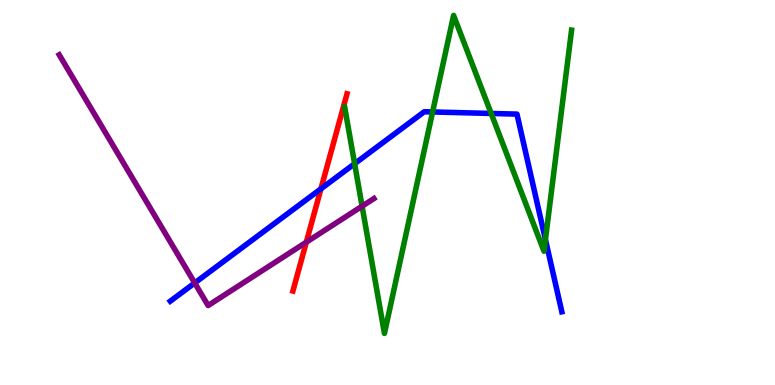[{'lines': ['blue', 'red'], 'intersections': [{'x': 4.14, 'y': 5.1}]}, {'lines': ['green', 'red'], 'intersections': []}, {'lines': ['purple', 'red'], 'intersections': [{'x': 3.95, 'y': 3.71}]}, {'lines': ['blue', 'green'], 'intersections': [{'x': 4.58, 'y': 5.75}, {'x': 5.58, 'y': 7.09}, {'x': 6.34, 'y': 7.05}, {'x': 7.04, 'y': 3.78}]}, {'lines': ['blue', 'purple'], 'intersections': [{'x': 2.51, 'y': 2.65}]}, {'lines': ['green', 'purple'], 'intersections': [{'x': 4.67, 'y': 4.64}]}]